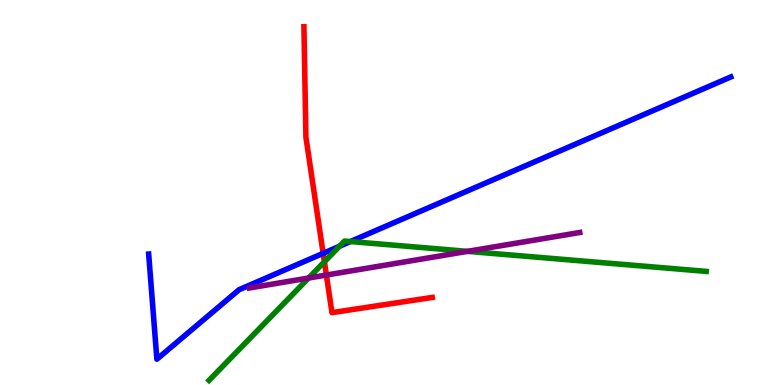[{'lines': ['blue', 'red'], 'intersections': [{'x': 4.17, 'y': 3.42}]}, {'lines': ['green', 'red'], 'intersections': [{'x': 4.19, 'y': 3.2}]}, {'lines': ['purple', 'red'], 'intersections': [{'x': 4.21, 'y': 2.86}]}, {'lines': ['blue', 'green'], 'intersections': [{'x': 4.38, 'y': 3.6}, {'x': 4.52, 'y': 3.73}]}, {'lines': ['blue', 'purple'], 'intersections': []}, {'lines': ['green', 'purple'], 'intersections': [{'x': 3.98, 'y': 2.78}, {'x': 6.03, 'y': 3.47}]}]